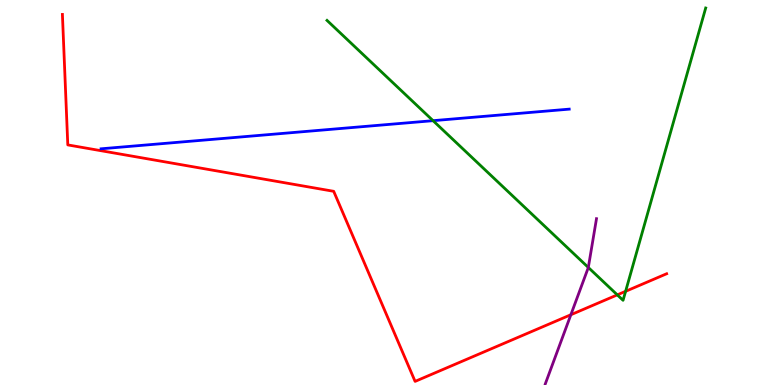[{'lines': ['blue', 'red'], 'intersections': []}, {'lines': ['green', 'red'], 'intersections': [{'x': 7.97, 'y': 2.34}, {'x': 8.07, 'y': 2.43}]}, {'lines': ['purple', 'red'], 'intersections': [{'x': 7.37, 'y': 1.82}]}, {'lines': ['blue', 'green'], 'intersections': [{'x': 5.59, 'y': 6.87}]}, {'lines': ['blue', 'purple'], 'intersections': []}, {'lines': ['green', 'purple'], 'intersections': [{'x': 7.59, 'y': 3.05}]}]